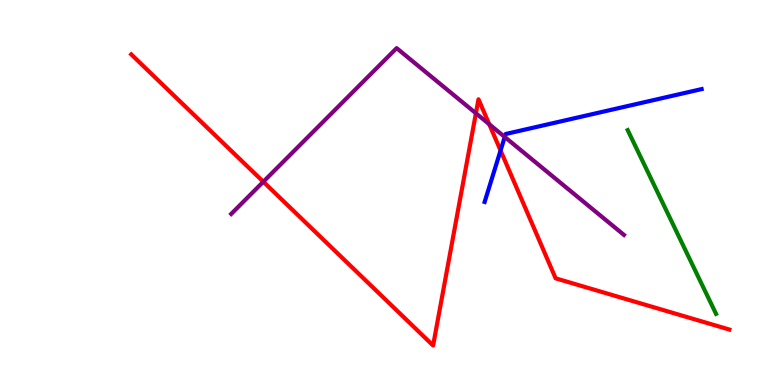[{'lines': ['blue', 'red'], 'intersections': [{'x': 6.46, 'y': 6.09}]}, {'lines': ['green', 'red'], 'intersections': []}, {'lines': ['purple', 'red'], 'intersections': [{'x': 3.4, 'y': 5.28}, {'x': 6.14, 'y': 7.06}, {'x': 6.31, 'y': 6.77}]}, {'lines': ['blue', 'green'], 'intersections': []}, {'lines': ['blue', 'purple'], 'intersections': [{'x': 6.51, 'y': 6.44}]}, {'lines': ['green', 'purple'], 'intersections': []}]